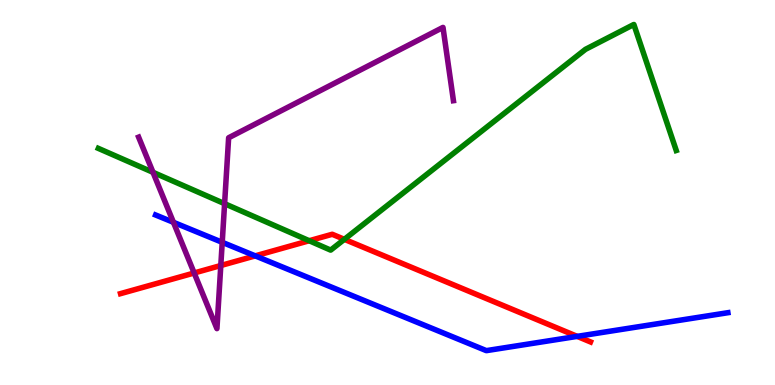[{'lines': ['blue', 'red'], 'intersections': [{'x': 3.29, 'y': 3.35}, {'x': 7.45, 'y': 1.26}]}, {'lines': ['green', 'red'], 'intersections': [{'x': 3.99, 'y': 3.75}, {'x': 4.44, 'y': 3.78}]}, {'lines': ['purple', 'red'], 'intersections': [{'x': 2.51, 'y': 2.91}, {'x': 2.85, 'y': 3.1}]}, {'lines': ['blue', 'green'], 'intersections': []}, {'lines': ['blue', 'purple'], 'intersections': [{'x': 2.24, 'y': 4.23}, {'x': 2.87, 'y': 3.71}]}, {'lines': ['green', 'purple'], 'intersections': [{'x': 1.97, 'y': 5.52}, {'x': 2.9, 'y': 4.71}]}]